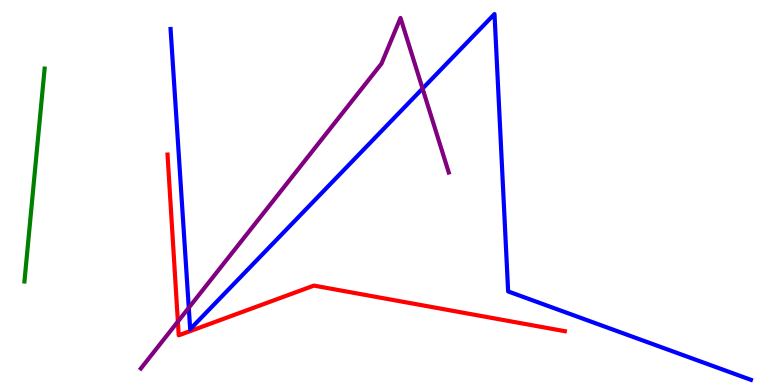[{'lines': ['blue', 'red'], 'intersections': []}, {'lines': ['green', 'red'], 'intersections': []}, {'lines': ['purple', 'red'], 'intersections': [{'x': 2.3, 'y': 1.65}]}, {'lines': ['blue', 'green'], 'intersections': []}, {'lines': ['blue', 'purple'], 'intersections': [{'x': 2.44, 'y': 2.01}, {'x': 5.45, 'y': 7.7}]}, {'lines': ['green', 'purple'], 'intersections': []}]